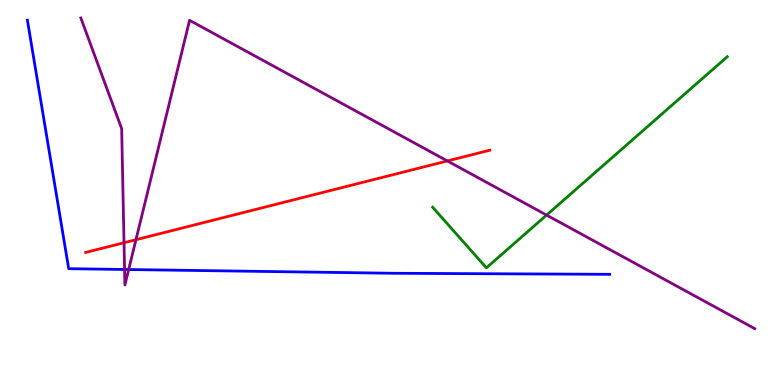[{'lines': ['blue', 'red'], 'intersections': []}, {'lines': ['green', 'red'], 'intersections': []}, {'lines': ['purple', 'red'], 'intersections': [{'x': 1.6, 'y': 3.7}, {'x': 1.75, 'y': 3.77}, {'x': 5.77, 'y': 5.82}]}, {'lines': ['blue', 'green'], 'intersections': []}, {'lines': ['blue', 'purple'], 'intersections': [{'x': 1.61, 'y': 3.0}, {'x': 1.66, 'y': 3.0}]}, {'lines': ['green', 'purple'], 'intersections': [{'x': 7.05, 'y': 4.41}]}]